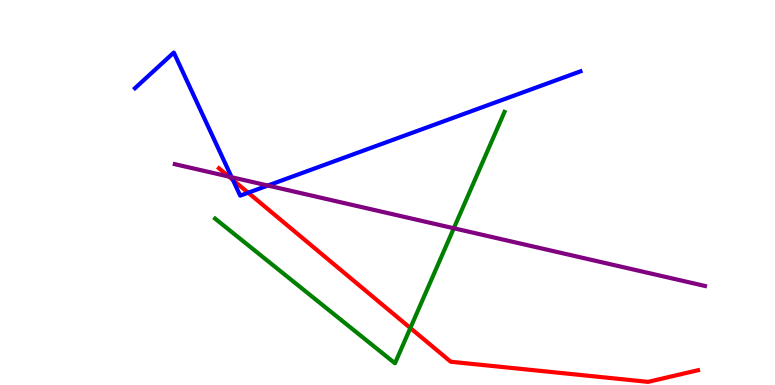[{'lines': ['blue', 'red'], 'intersections': [{'x': 3.01, 'y': 5.33}, {'x': 3.2, 'y': 4.99}]}, {'lines': ['green', 'red'], 'intersections': [{'x': 5.29, 'y': 1.48}]}, {'lines': ['purple', 'red'], 'intersections': [{'x': 2.95, 'y': 5.41}]}, {'lines': ['blue', 'green'], 'intersections': []}, {'lines': ['blue', 'purple'], 'intersections': [{'x': 2.99, 'y': 5.4}, {'x': 3.46, 'y': 5.18}]}, {'lines': ['green', 'purple'], 'intersections': [{'x': 5.86, 'y': 4.07}]}]